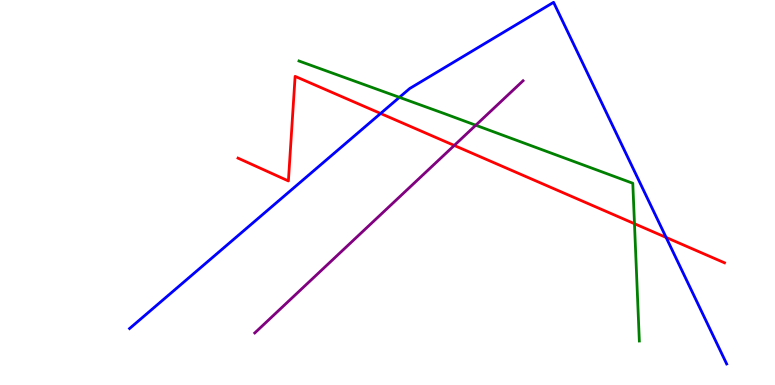[{'lines': ['blue', 'red'], 'intersections': [{'x': 4.91, 'y': 7.05}, {'x': 8.6, 'y': 3.83}]}, {'lines': ['green', 'red'], 'intersections': [{'x': 8.19, 'y': 4.19}]}, {'lines': ['purple', 'red'], 'intersections': [{'x': 5.86, 'y': 6.22}]}, {'lines': ['blue', 'green'], 'intersections': [{'x': 5.15, 'y': 7.47}]}, {'lines': ['blue', 'purple'], 'intersections': []}, {'lines': ['green', 'purple'], 'intersections': [{'x': 6.14, 'y': 6.75}]}]